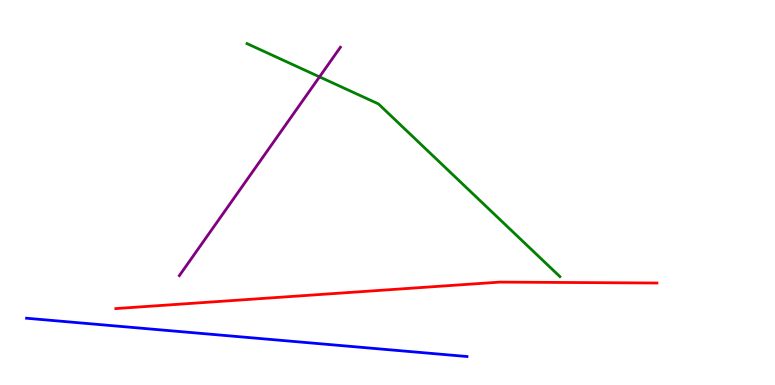[{'lines': ['blue', 'red'], 'intersections': []}, {'lines': ['green', 'red'], 'intersections': []}, {'lines': ['purple', 'red'], 'intersections': []}, {'lines': ['blue', 'green'], 'intersections': []}, {'lines': ['blue', 'purple'], 'intersections': []}, {'lines': ['green', 'purple'], 'intersections': [{'x': 4.12, 'y': 8.0}]}]